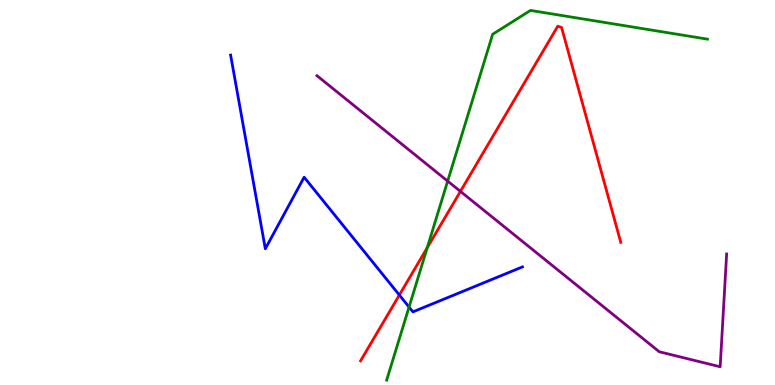[{'lines': ['blue', 'red'], 'intersections': [{'x': 5.15, 'y': 2.34}]}, {'lines': ['green', 'red'], 'intersections': [{'x': 5.51, 'y': 3.57}]}, {'lines': ['purple', 'red'], 'intersections': [{'x': 5.94, 'y': 5.03}]}, {'lines': ['blue', 'green'], 'intersections': [{'x': 5.28, 'y': 2.02}]}, {'lines': ['blue', 'purple'], 'intersections': []}, {'lines': ['green', 'purple'], 'intersections': [{'x': 5.78, 'y': 5.3}]}]